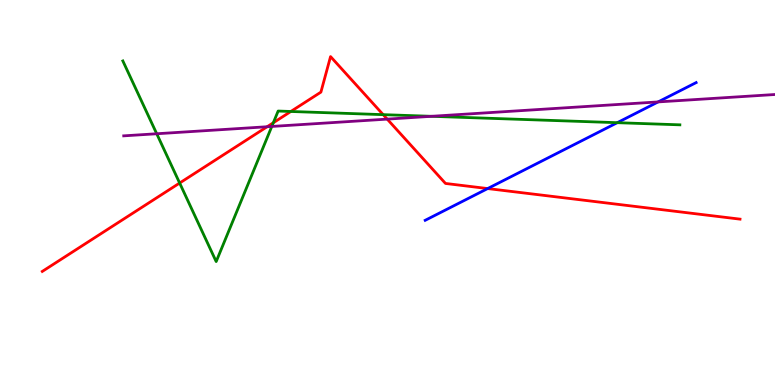[{'lines': ['blue', 'red'], 'intersections': [{'x': 6.29, 'y': 5.1}]}, {'lines': ['green', 'red'], 'intersections': [{'x': 2.32, 'y': 5.25}, {'x': 3.53, 'y': 6.81}, {'x': 3.75, 'y': 7.1}, {'x': 4.94, 'y': 7.02}]}, {'lines': ['purple', 'red'], 'intersections': [{'x': 3.45, 'y': 6.71}, {'x': 5.0, 'y': 6.91}]}, {'lines': ['blue', 'green'], 'intersections': [{'x': 7.96, 'y': 6.81}]}, {'lines': ['blue', 'purple'], 'intersections': [{'x': 8.49, 'y': 7.35}]}, {'lines': ['green', 'purple'], 'intersections': [{'x': 2.02, 'y': 6.53}, {'x': 3.51, 'y': 6.72}, {'x': 5.57, 'y': 6.98}]}]